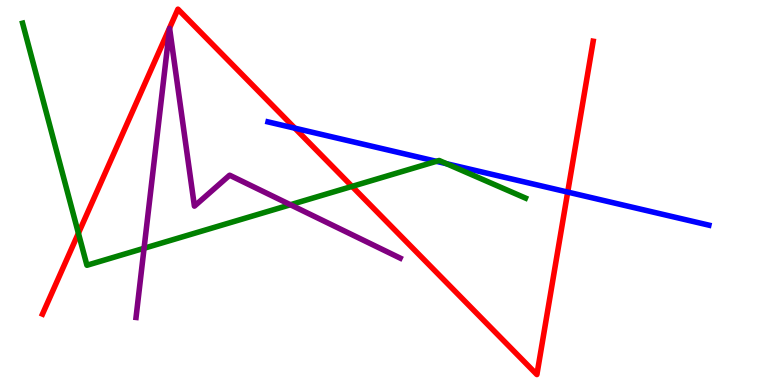[{'lines': ['blue', 'red'], 'intersections': [{'x': 3.8, 'y': 6.67}, {'x': 7.33, 'y': 5.01}]}, {'lines': ['green', 'red'], 'intersections': [{'x': 1.01, 'y': 3.94}, {'x': 4.54, 'y': 5.16}]}, {'lines': ['purple', 'red'], 'intersections': []}, {'lines': ['blue', 'green'], 'intersections': [{'x': 5.63, 'y': 5.81}, {'x': 5.76, 'y': 5.75}]}, {'lines': ['blue', 'purple'], 'intersections': []}, {'lines': ['green', 'purple'], 'intersections': [{'x': 1.86, 'y': 3.55}, {'x': 3.75, 'y': 4.68}]}]